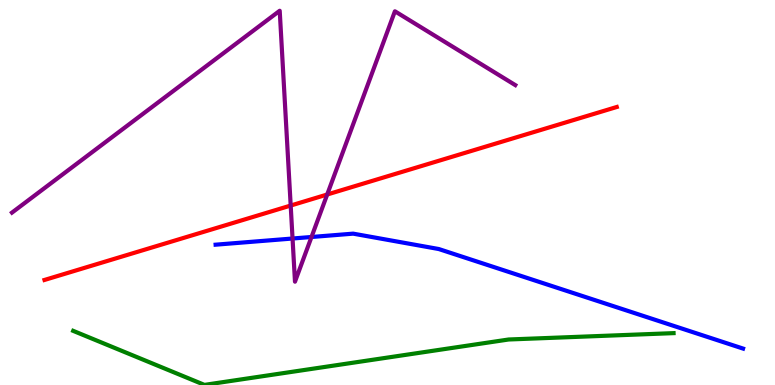[{'lines': ['blue', 'red'], 'intersections': []}, {'lines': ['green', 'red'], 'intersections': []}, {'lines': ['purple', 'red'], 'intersections': [{'x': 3.75, 'y': 4.66}, {'x': 4.22, 'y': 4.95}]}, {'lines': ['blue', 'green'], 'intersections': []}, {'lines': ['blue', 'purple'], 'intersections': [{'x': 3.77, 'y': 3.8}, {'x': 4.02, 'y': 3.84}]}, {'lines': ['green', 'purple'], 'intersections': []}]